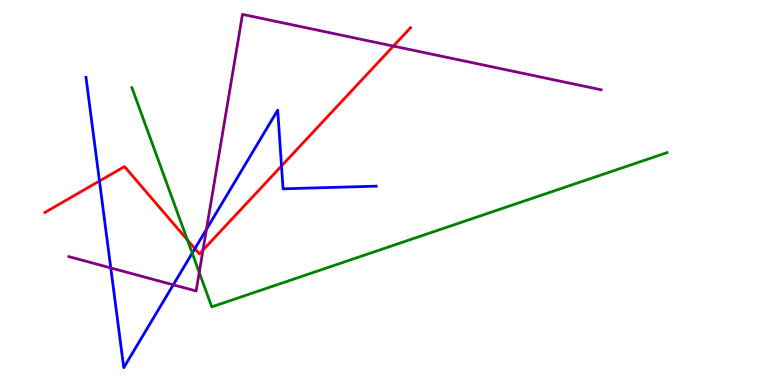[{'lines': ['blue', 'red'], 'intersections': [{'x': 1.28, 'y': 5.3}, {'x': 2.51, 'y': 3.54}, {'x': 3.63, 'y': 5.69}]}, {'lines': ['green', 'red'], 'intersections': [{'x': 2.42, 'y': 3.77}]}, {'lines': ['purple', 'red'], 'intersections': [{'x': 2.62, 'y': 3.5}, {'x': 5.08, 'y': 8.8}]}, {'lines': ['blue', 'green'], 'intersections': [{'x': 2.48, 'y': 3.42}]}, {'lines': ['blue', 'purple'], 'intersections': [{'x': 1.43, 'y': 3.04}, {'x': 2.24, 'y': 2.6}, {'x': 2.66, 'y': 4.04}]}, {'lines': ['green', 'purple'], 'intersections': [{'x': 2.57, 'y': 2.92}]}]